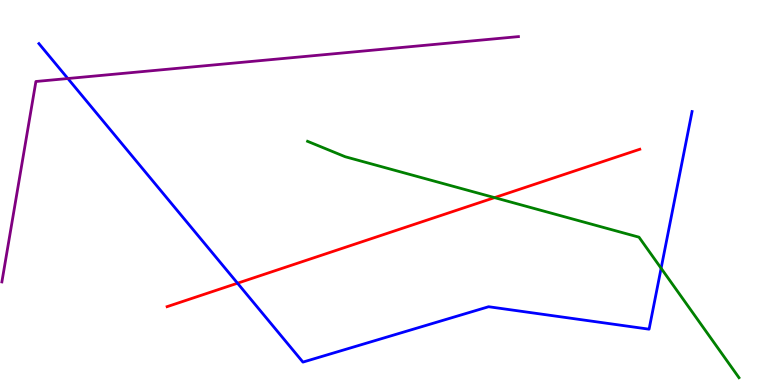[{'lines': ['blue', 'red'], 'intersections': [{'x': 3.06, 'y': 2.64}]}, {'lines': ['green', 'red'], 'intersections': [{'x': 6.38, 'y': 4.87}]}, {'lines': ['purple', 'red'], 'intersections': []}, {'lines': ['blue', 'green'], 'intersections': [{'x': 8.53, 'y': 3.03}]}, {'lines': ['blue', 'purple'], 'intersections': [{'x': 0.875, 'y': 7.96}]}, {'lines': ['green', 'purple'], 'intersections': []}]